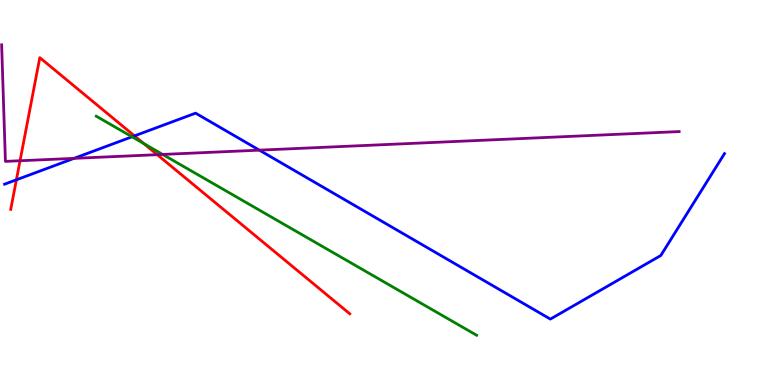[{'lines': ['blue', 'red'], 'intersections': [{'x': 0.212, 'y': 5.33}, {'x': 1.74, 'y': 6.47}]}, {'lines': ['green', 'red'], 'intersections': [{'x': 1.85, 'y': 6.27}]}, {'lines': ['purple', 'red'], 'intersections': [{'x': 0.259, 'y': 5.82}, {'x': 2.03, 'y': 5.98}]}, {'lines': ['blue', 'green'], 'intersections': [{'x': 1.7, 'y': 6.45}]}, {'lines': ['blue', 'purple'], 'intersections': [{'x': 0.955, 'y': 5.89}, {'x': 3.35, 'y': 6.1}]}, {'lines': ['green', 'purple'], 'intersections': [{'x': 2.1, 'y': 5.99}]}]